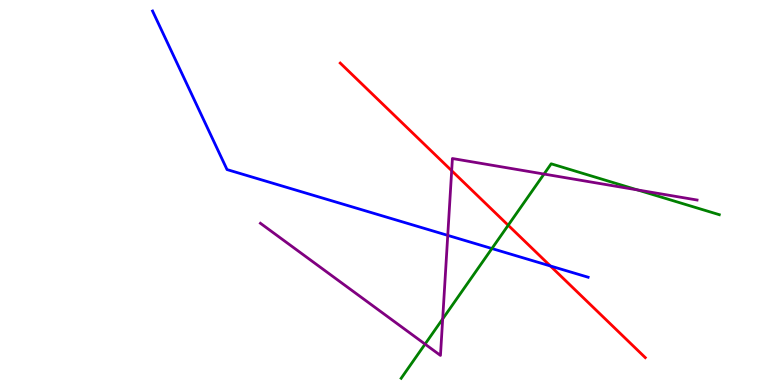[{'lines': ['blue', 'red'], 'intersections': [{'x': 7.1, 'y': 3.09}]}, {'lines': ['green', 'red'], 'intersections': [{'x': 6.56, 'y': 4.15}]}, {'lines': ['purple', 'red'], 'intersections': [{'x': 5.83, 'y': 5.57}]}, {'lines': ['blue', 'green'], 'intersections': [{'x': 6.35, 'y': 3.54}]}, {'lines': ['blue', 'purple'], 'intersections': [{'x': 5.78, 'y': 3.89}]}, {'lines': ['green', 'purple'], 'intersections': [{'x': 5.48, 'y': 1.06}, {'x': 5.71, 'y': 1.72}, {'x': 7.02, 'y': 5.48}, {'x': 8.22, 'y': 5.07}]}]